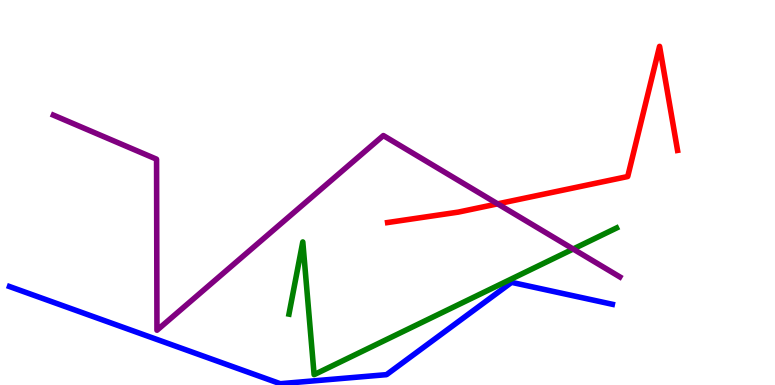[{'lines': ['blue', 'red'], 'intersections': []}, {'lines': ['green', 'red'], 'intersections': []}, {'lines': ['purple', 'red'], 'intersections': [{'x': 6.42, 'y': 4.71}]}, {'lines': ['blue', 'green'], 'intersections': []}, {'lines': ['blue', 'purple'], 'intersections': []}, {'lines': ['green', 'purple'], 'intersections': [{'x': 7.4, 'y': 3.53}]}]